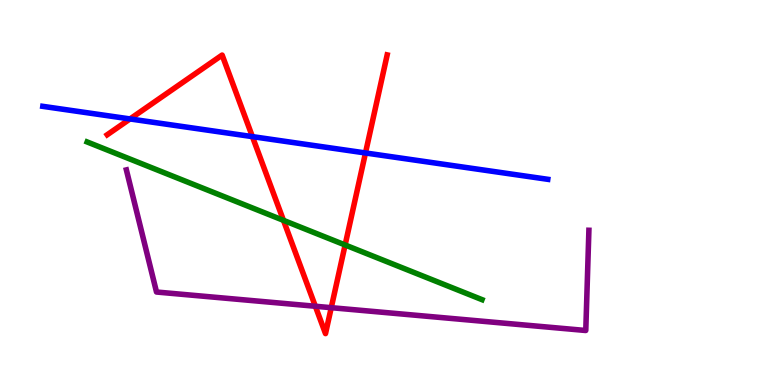[{'lines': ['blue', 'red'], 'intersections': [{'x': 1.68, 'y': 6.91}, {'x': 3.26, 'y': 6.45}, {'x': 4.72, 'y': 6.03}]}, {'lines': ['green', 'red'], 'intersections': [{'x': 3.66, 'y': 4.28}, {'x': 4.45, 'y': 3.64}]}, {'lines': ['purple', 'red'], 'intersections': [{'x': 4.07, 'y': 2.05}, {'x': 4.27, 'y': 2.01}]}, {'lines': ['blue', 'green'], 'intersections': []}, {'lines': ['blue', 'purple'], 'intersections': []}, {'lines': ['green', 'purple'], 'intersections': []}]